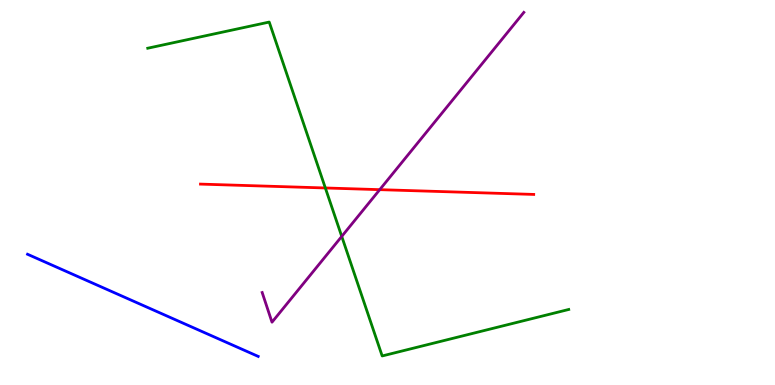[{'lines': ['blue', 'red'], 'intersections': []}, {'lines': ['green', 'red'], 'intersections': [{'x': 4.2, 'y': 5.12}]}, {'lines': ['purple', 'red'], 'intersections': [{'x': 4.9, 'y': 5.07}]}, {'lines': ['blue', 'green'], 'intersections': []}, {'lines': ['blue', 'purple'], 'intersections': []}, {'lines': ['green', 'purple'], 'intersections': [{'x': 4.41, 'y': 3.86}]}]